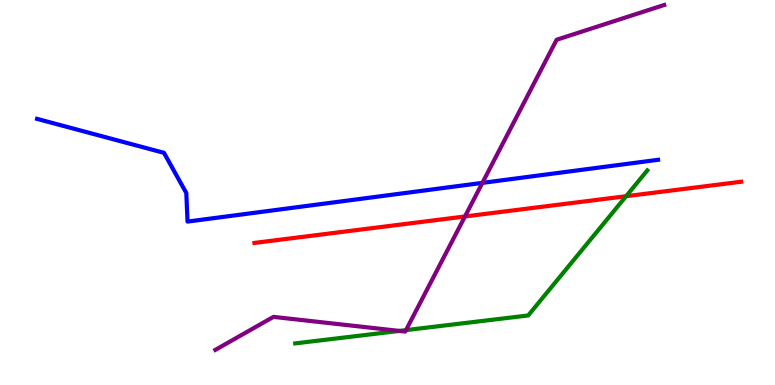[{'lines': ['blue', 'red'], 'intersections': []}, {'lines': ['green', 'red'], 'intersections': [{'x': 8.08, 'y': 4.9}]}, {'lines': ['purple', 'red'], 'intersections': [{'x': 6.0, 'y': 4.38}]}, {'lines': ['blue', 'green'], 'intersections': []}, {'lines': ['blue', 'purple'], 'intersections': [{'x': 6.22, 'y': 5.25}]}, {'lines': ['green', 'purple'], 'intersections': [{'x': 5.15, 'y': 1.4}, {'x': 5.24, 'y': 1.43}]}]